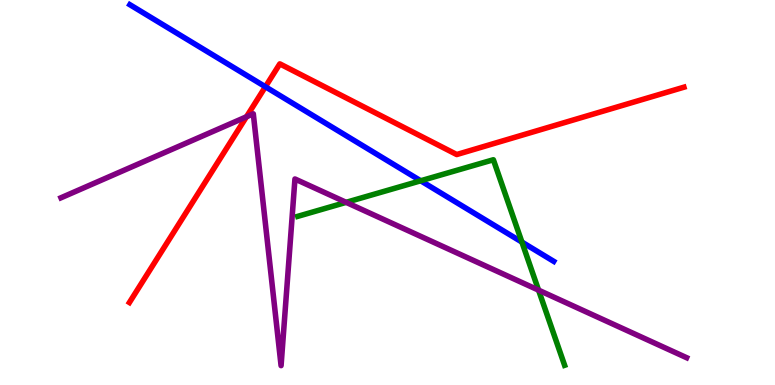[{'lines': ['blue', 'red'], 'intersections': [{'x': 3.42, 'y': 7.75}]}, {'lines': ['green', 'red'], 'intersections': []}, {'lines': ['purple', 'red'], 'intersections': [{'x': 3.18, 'y': 6.97}]}, {'lines': ['blue', 'green'], 'intersections': [{'x': 5.43, 'y': 5.3}, {'x': 6.73, 'y': 3.71}]}, {'lines': ['blue', 'purple'], 'intersections': []}, {'lines': ['green', 'purple'], 'intersections': [{'x': 4.47, 'y': 4.74}, {'x': 6.95, 'y': 2.46}]}]